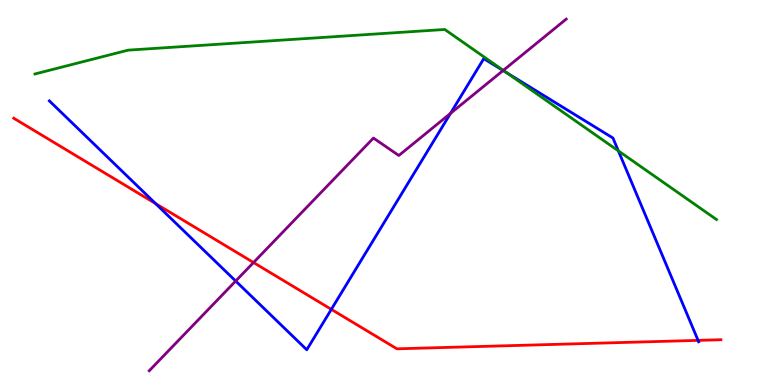[{'lines': ['blue', 'red'], 'intersections': [{'x': 2.01, 'y': 4.71}, {'x': 4.28, 'y': 1.96}, {'x': 9.01, 'y': 1.16}]}, {'lines': ['green', 'red'], 'intersections': []}, {'lines': ['purple', 'red'], 'intersections': [{'x': 3.27, 'y': 3.18}]}, {'lines': ['blue', 'green'], 'intersections': [{'x': 6.53, 'y': 8.12}, {'x': 7.98, 'y': 6.08}]}, {'lines': ['blue', 'purple'], 'intersections': [{'x': 3.04, 'y': 2.7}, {'x': 5.81, 'y': 7.05}, {'x': 6.49, 'y': 8.17}]}, {'lines': ['green', 'purple'], 'intersections': [{'x': 6.49, 'y': 8.17}]}]